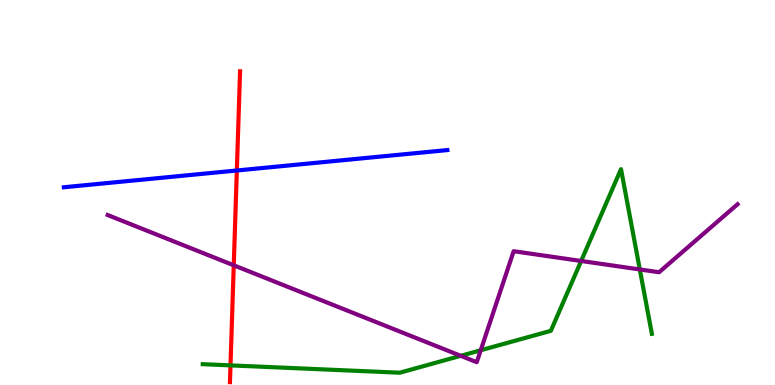[{'lines': ['blue', 'red'], 'intersections': [{'x': 3.06, 'y': 5.57}]}, {'lines': ['green', 'red'], 'intersections': [{'x': 2.97, 'y': 0.51}]}, {'lines': ['purple', 'red'], 'intersections': [{'x': 3.02, 'y': 3.11}]}, {'lines': ['blue', 'green'], 'intersections': []}, {'lines': ['blue', 'purple'], 'intersections': []}, {'lines': ['green', 'purple'], 'intersections': [{'x': 5.94, 'y': 0.758}, {'x': 6.2, 'y': 0.902}, {'x': 7.5, 'y': 3.22}, {'x': 8.26, 'y': 3.0}]}]